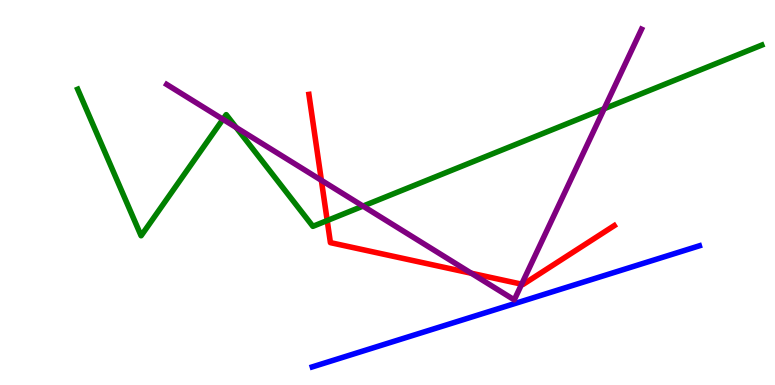[{'lines': ['blue', 'red'], 'intersections': []}, {'lines': ['green', 'red'], 'intersections': [{'x': 4.22, 'y': 4.27}]}, {'lines': ['purple', 'red'], 'intersections': [{'x': 4.15, 'y': 5.32}, {'x': 6.08, 'y': 2.9}, {'x': 6.73, 'y': 2.62}]}, {'lines': ['blue', 'green'], 'intersections': []}, {'lines': ['blue', 'purple'], 'intersections': []}, {'lines': ['green', 'purple'], 'intersections': [{'x': 2.88, 'y': 6.9}, {'x': 3.05, 'y': 6.69}, {'x': 4.68, 'y': 4.65}, {'x': 7.8, 'y': 7.18}]}]